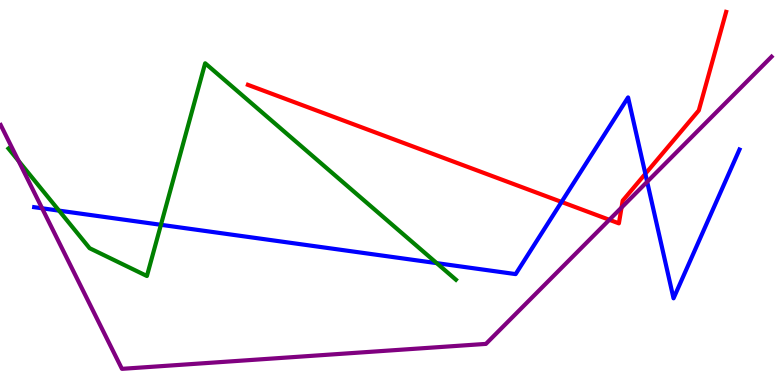[{'lines': ['blue', 'red'], 'intersections': [{'x': 7.25, 'y': 4.75}, {'x': 8.33, 'y': 5.49}]}, {'lines': ['green', 'red'], 'intersections': []}, {'lines': ['purple', 'red'], 'intersections': [{'x': 7.86, 'y': 4.29}, {'x': 8.02, 'y': 4.61}]}, {'lines': ['blue', 'green'], 'intersections': [{'x': 0.762, 'y': 4.53}, {'x': 2.08, 'y': 4.16}, {'x': 5.64, 'y': 3.17}]}, {'lines': ['blue', 'purple'], 'intersections': [{'x': 0.543, 'y': 4.59}, {'x': 8.35, 'y': 5.28}]}, {'lines': ['green', 'purple'], 'intersections': [{'x': 0.239, 'y': 5.82}]}]